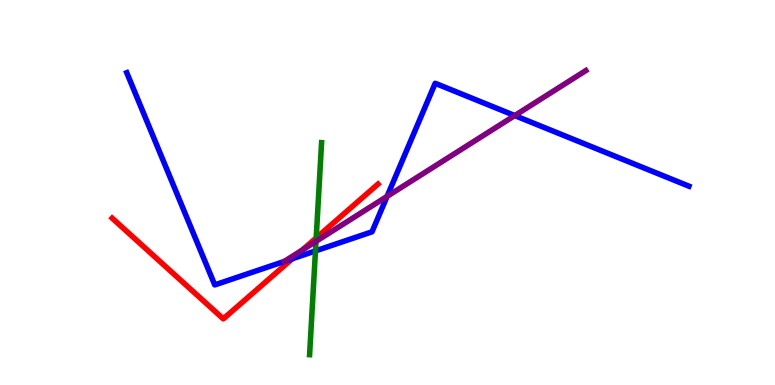[{'lines': ['blue', 'red'], 'intersections': [{'x': 3.77, 'y': 3.28}]}, {'lines': ['green', 'red'], 'intersections': [{'x': 4.08, 'y': 3.82}]}, {'lines': ['purple', 'red'], 'intersections': [{'x': 3.9, 'y': 3.51}]}, {'lines': ['blue', 'green'], 'intersections': [{'x': 4.07, 'y': 3.48}]}, {'lines': ['blue', 'purple'], 'intersections': [{'x': 3.67, 'y': 3.21}, {'x': 4.99, 'y': 4.9}, {'x': 6.64, 'y': 7.0}]}, {'lines': ['green', 'purple'], 'intersections': [{'x': 4.08, 'y': 3.73}]}]